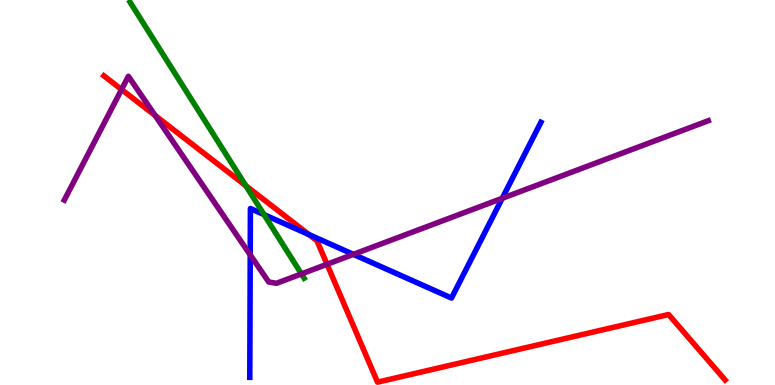[{'lines': ['blue', 'red'], 'intersections': [{'x': 3.99, 'y': 3.91}]}, {'lines': ['green', 'red'], 'intersections': [{'x': 3.17, 'y': 5.18}]}, {'lines': ['purple', 'red'], 'intersections': [{'x': 1.57, 'y': 7.68}, {'x': 2.0, 'y': 7.0}, {'x': 4.22, 'y': 3.14}]}, {'lines': ['blue', 'green'], 'intersections': [{'x': 3.41, 'y': 4.43}]}, {'lines': ['blue', 'purple'], 'intersections': [{'x': 3.23, 'y': 3.38}, {'x': 4.56, 'y': 3.39}, {'x': 6.48, 'y': 4.85}]}, {'lines': ['green', 'purple'], 'intersections': [{'x': 3.89, 'y': 2.89}]}]